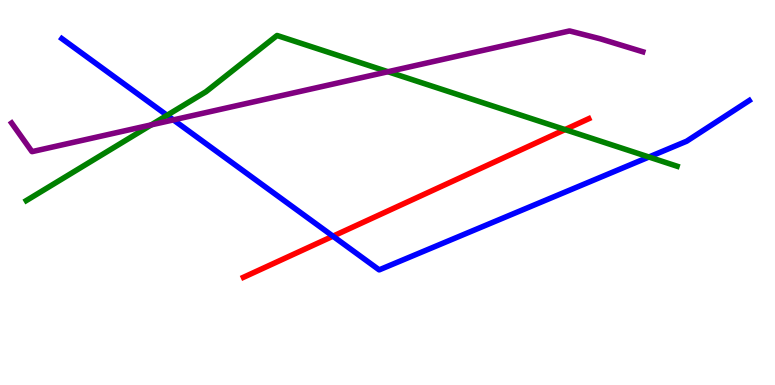[{'lines': ['blue', 'red'], 'intersections': [{'x': 4.3, 'y': 3.87}]}, {'lines': ['green', 'red'], 'intersections': [{'x': 7.29, 'y': 6.63}]}, {'lines': ['purple', 'red'], 'intersections': []}, {'lines': ['blue', 'green'], 'intersections': [{'x': 2.16, 'y': 7.01}, {'x': 8.37, 'y': 5.92}]}, {'lines': ['blue', 'purple'], 'intersections': [{'x': 2.24, 'y': 6.89}]}, {'lines': ['green', 'purple'], 'intersections': [{'x': 1.95, 'y': 6.76}, {'x': 5.01, 'y': 8.14}]}]